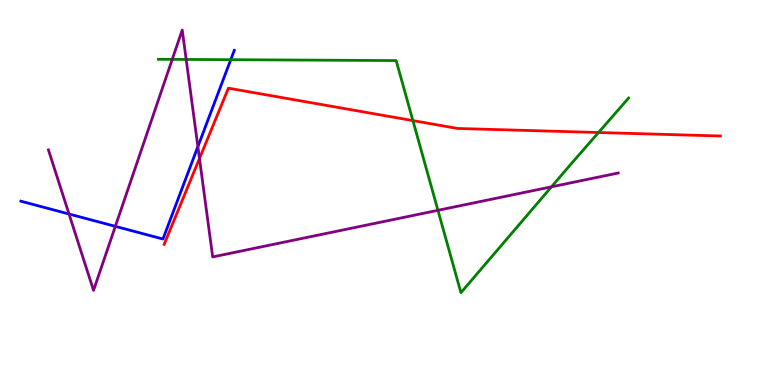[{'lines': ['blue', 'red'], 'intersections': []}, {'lines': ['green', 'red'], 'intersections': [{'x': 5.33, 'y': 6.87}, {'x': 7.72, 'y': 6.56}]}, {'lines': ['purple', 'red'], 'intersections': [{'x': 2.57, 'y': 5.88}]}, {'lines': ['blue', 'green'], 'intersections': [{'x': 2.98, 'y': 8.45}]}, {'lines': ['blue', 'purple'], 'intersections': [{'x': 0.891, 'y': 4.44}, {'x': 1.49, 'y': 4.12}, {'x': 2.55, 'y': 6.19}]}, {'lines': ['green', 'purple'], 'intersections': [{'x': 2.22, 'y': 8.46}, {'x': 2.4, 'y': 8.46}, {'x': 5.65, 'y': 4.54}, {'x': 7.12, 'y': 5.15}]}]